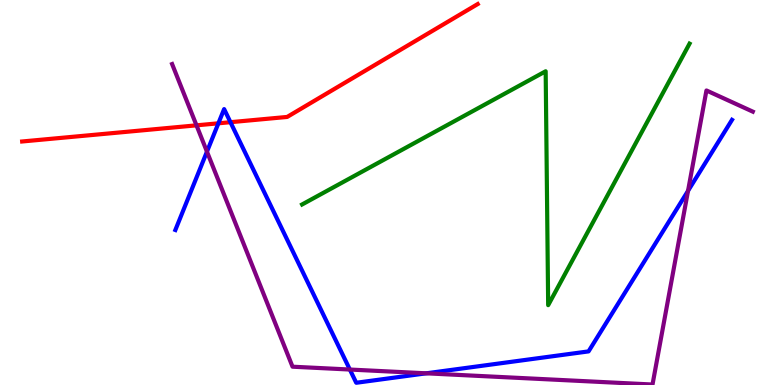[{'lines': ['blue', 'red'], 'intersections': [{'x': 2.82, 'y': 6.8}, {'x': 2.97, 'y': 6.83}]}, {'lines': ['green', 'red'], 'intersections': []}, {'lines': ['purple', 'red'], 'intersections': [{'x': 2.54, 'y': 6.74}]}, {'lines': ['blue', 'green'], 'intersections': []}, {'lines': ['blue', 'purple'], 'intersections': [{'x': 2.67, 'y': 6.06}, {'x': 4.51, 'y': 0.402}, {'x': 5.5, 'y': 0.303}, {'x': 8.88, 'y': 5.04}]}, {'lines': ['green', 'purple'], 'intersections': []}]